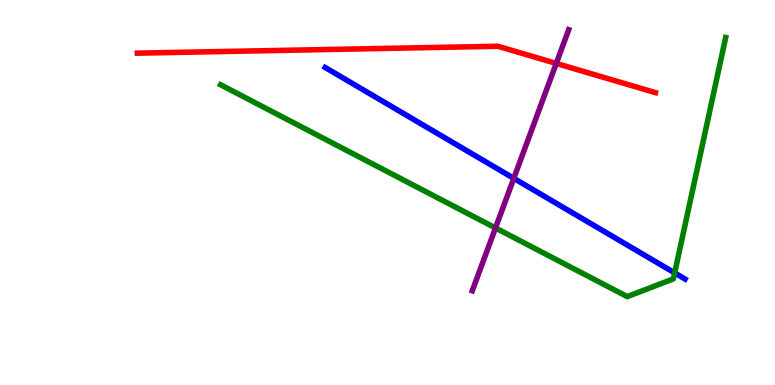[{'lines': ['blue', 'red'], 'intersections': []}, {'lines': ['green', 'red'], 'intersections': []}, {'lines': ['purple', 'red'], 'intersections': [{'x': 7.18, 'y': 8.35}]}, {'lines': ['blue', 'green'], 'intersections': [{'x': 8.71, 'y': 2.91}]}, {'lines': ['blue', 'purple'], 'intersections': [{'x': 6.63, 'y': 5.37}]}, {'lines': ['green', 'purple'], 'intersections': [{'x': 6.39, 'y': 4.08}]}]